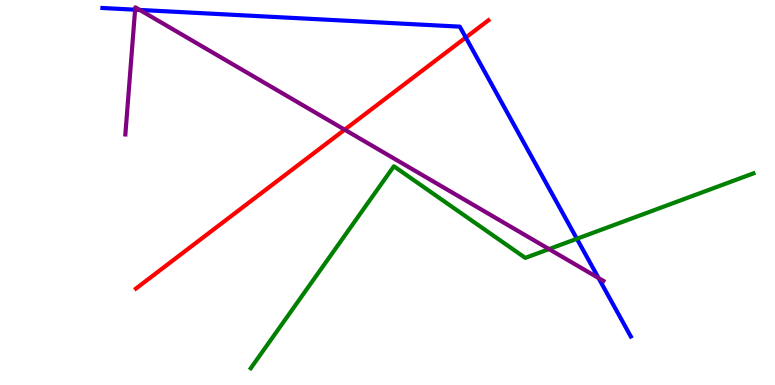[{'lines': ['blue', 'red'], 'intersections': [{'x': 6.01, 'y': 9.03}]}, {'lines': ['green', 'red'], 'intersections': []}, {'lines': ['purple', 'red'], 'intersections': [{'x': 4.45, 'y': 6.63}]}, {'lines': ['blue', 'green'], 'intersections': [{'x': 7.44, 'y': 3.8}]}, {'lines': ['blue', 'purple'], 'intersections': [{'x': 1.74, 'y': 9.75}, {'x': 1.8, 'y': 9.74}, {'x': 7.72, 'y': 2.78}]}, {'lines': ['green', 'purple'], 'intersections': [{'x': 7.08, 'y': 3.53}]}]